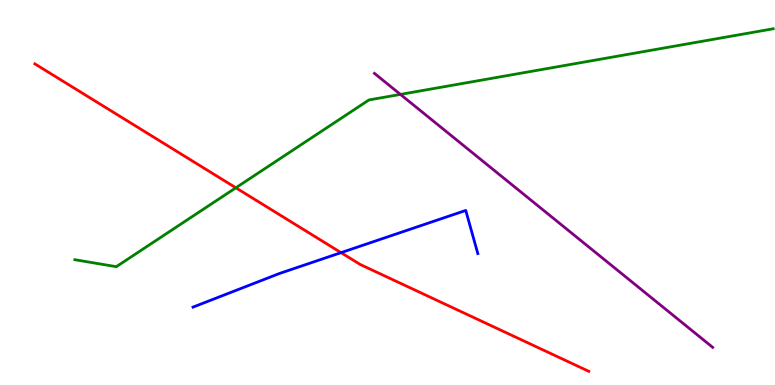[{'lines': ['blue', 'red'], 'intersections': [{'x': 4.4, 'y': 3.44}]}, {'lines': ['green', 'red'], 'intersections': [{'x': 3.04, 'y': 5.12}]}, {'lines': ['purple', 'red'], 'intersections': []}, {'lines': ['blue', 'green'], 'intersections': []}, {'lines': ['blue', 'purple'], 'intersections': []}, {'lines': ['green', 'purple'], 'intersections': [{'x': 5.17, 'y': 7.55}]}]